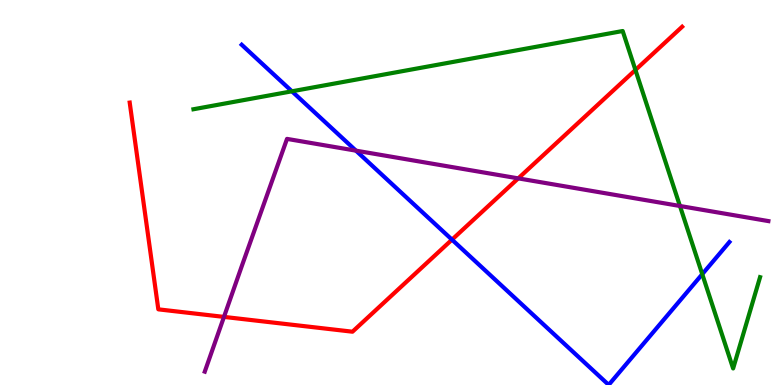[{'lines': ['blue', 'red'], 'intersections': [{'x': 5.83, 'y': 3.78}]}, {'lines': ['green', 'red'], 'intersections': [{'x': 8.2, 'y': 8.18}]}, {'lines': ['purple', 'red'], 'intersections': [{'x': 2.89, 'y': 1.77}, {'x': 6.69, 'y': 5.37}]}, {'lines': ['blue', 'green'], 'intersections': [{'x': 3.77, 'y': 7.63}, {'x': 9.06, 'y': 2.88}]}, {'lines': ['blue', 'purple'], 'intersections': [{'x': 4.59, 'y': 6.09}]}, {'lines': ['green', 'purple'], 'intersections': [{'x': 8.77, 'y': 4.65}]}]